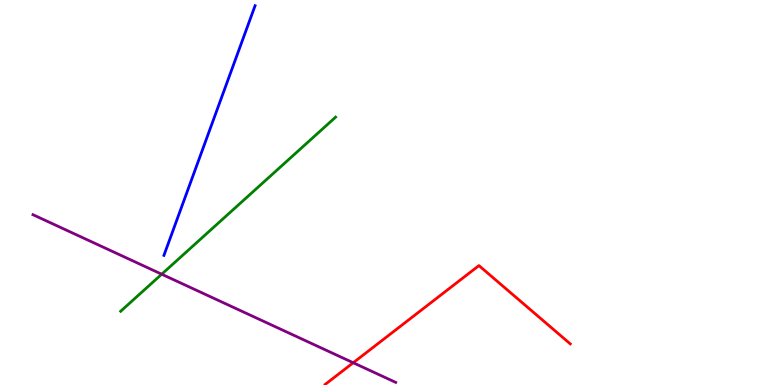[{'lines': ['blue', 'red'], 'intersections': []}, {'lines': ['green', 'red'], 'intersections': []}, {'lines': ['purple', 'red'], 'intersections': [{'x': 4.56, 'y': 0.578}]}, {'lines': ['blue', 'green'], 'intersections': []}, {'lines': ['blue', 'purple'], 'intersections': []}, {'lines': ['green', 'purple'], 'intersections': [{'x': 2.09, 'y': 2.88}]}]